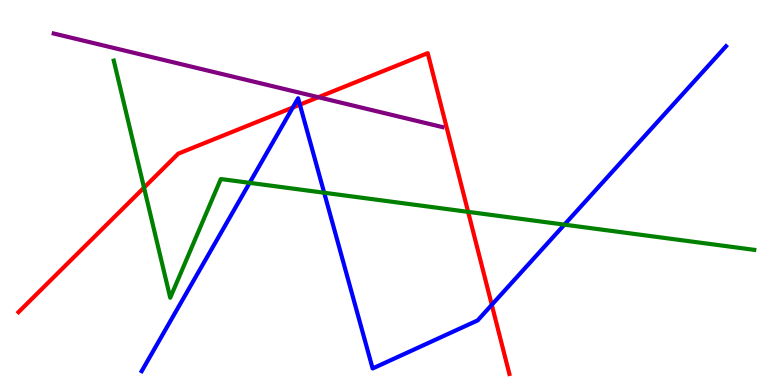[{'lines': ['blue', 'red'], 'intersections': [{'x': 3.78, 'y': 7.21}, {'x': 3.87, 'y': 7.28}, {'x': 6.35, 'y': 2.08}]}, {'lines': ['green', 'red'], 'intersections': [{'x': 1.86, 'y': 5.13}, {'x': 6.04, 'y': 4.5}]}, {'lines': ['purple', 'red'], 'intersections': [{'x': 4.11, 'y': 7.47}]}, {'lines': ['blue', 'green'], 'intersections': [{'x': 3.22, 'y': 5.25}, {'x': 4.18, 'y': 4.99}, {'x': 7.28, 'y': 4.17}]}, {'lines': ['blue', 'purple'], 'intersections': []}, {'lines': ['green', 'purple'], 'intersections': []}]